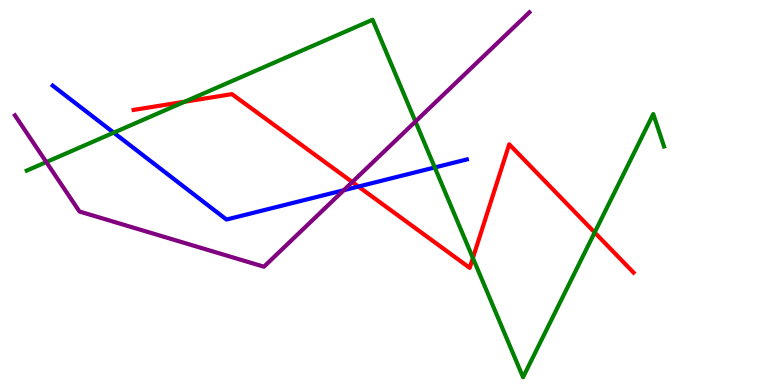[{'lines': ['blue', 'red'], 'intersections': [{'x': 4.62, 'y': 5.15}]}, {'lines': ['green', 'red'], 'intersections': [{'x': 2.38, 'y': 7.36}, {'x': 6.1, 'y': 3.3}, {'x': 7.67, 'y': 3.96}]}, {'lines': ['purple', 'red'], 'intersections': [{'x': 4.55, 'y': 5.27}]}, {'lines': ['blue', 'green'], 'intersections': [{'x': 1.47, 'y': 6.55}, {'x': 5.61, 'y': 5.65}]}, {'lines': ['blue', 'purple'], 'intersections': [{'x': 4.44, 'y': 5.06}]}, {'lines': ['green', 'purple'], 'intersections': [{'x': 0.597, 'y': 5.79}, {'x': 5.36, 'y': 6.84}]}]